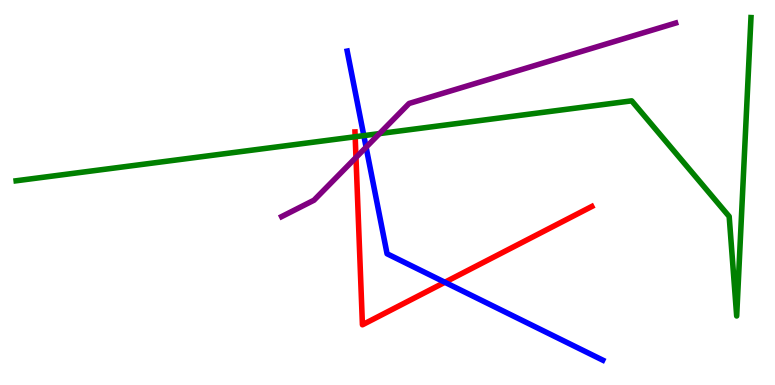[{'lines': ['blue', 'red'], 'intersections': [{'x': 5.74, 'y': 2.67}]}, {'lines': ['green', 'red'], 'intersections': [{'x': 4.58, 'y': 6.45}]}, {'lines': ['purple', 'red'], 'intersections': [{'x': 4.59, 'y': 5.91}]}, {'lines': ['blue', 'green'], 'intersections': [{'x': 4.69, 'y': 6.48}]}, {'lines': ['blue', 'purple'], 'intersections': [{'x': 4.72, 'y': 6.18}]}, {'lines': ['green', 'purple'], 'intersections': [{'x': 4.9, 'y': 6.53}]}]